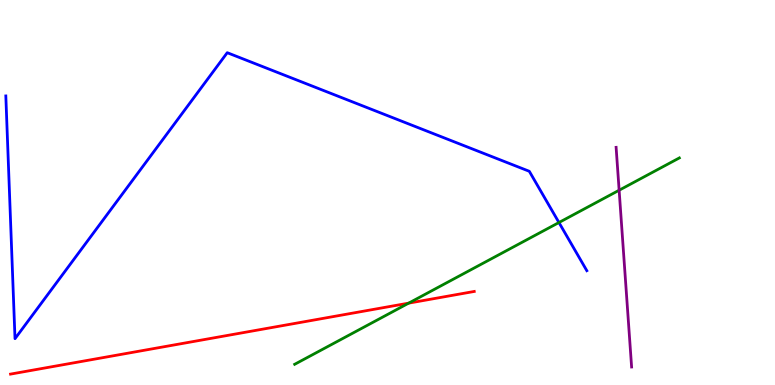[{'lines': ['blue', 'red'], 'intersections': []}, {'lines': ['green', 'red'], 'intersections': [{'x': 5.27, 'y': 2.13}]}, {'lines': ['purple', 'red'], 'intersections': []}, {'lines': ['blue', 'green'], 'intersections': [{'x': 7.21, 'y': 4.22}]}, {'lines': ['blue', 'purple'], 'intersections': []}, {'lines': ['green', 'purple'], 'intersections': [{'x': 7.99, 'y': 5.06}]}]